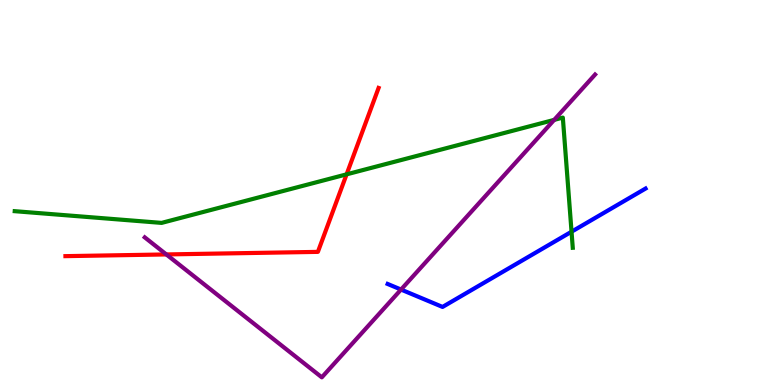[{'lines': ['blue', 'red'], 'intersections': []}, {'lines': ['green', 'red'], 'intersections': [{'x': 4.47, 'y': 5.47}]}, {'lines': ['purple', 'red'], 'intersections': [{'x': 2.15, 'y': 3.39}]}, {'lines': ['blue', 'green'], 'intersections': [{'x': 7.37, 'y': 3.98}]}, {'lines': ['blue', 'purple'], 'intersections': [{'x': 5.17, 'y': 2.48}]}, {'lines': ['green', 'purple'], 'intersections': [{'x': 7.15, 'y': 6.89}]}]